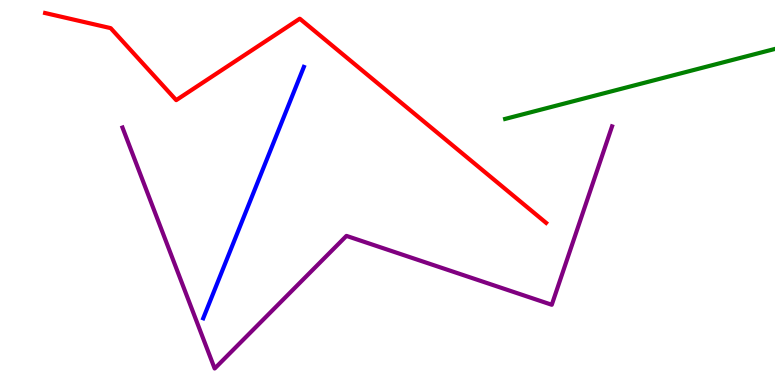[{'lines': ['blue', 'red'], 'intersections': []}, {'lines': ['green', 'red'], 'intersections': []}, {'lines': ['purple', 'red'], 'intersections': []}, {'lines': ['blue', 'green'], 'intersections': []}, {'lines': ['blue', 'purple'], 'intersections': []}, {'lines': ['green', 'purple'], 'intersections': []}]